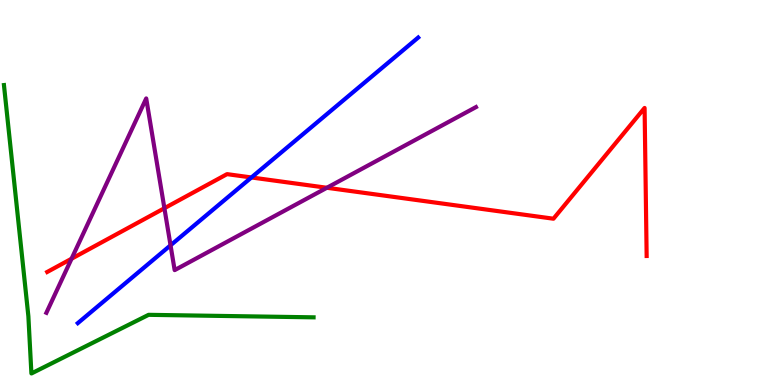[{'lines': ['blue', 'red'], 'intersections': [{'x': 3.24, 'y': 5.39}]}, {'lines': ['green', 'red'], 'intersections': []}, {'lines': ['purple', 'red'], 'intersections': [{'x': 0.923, 'y': 3.28}, {'x': 2.12, 'y': 4.59}, {'x': 4.22, 'y': 5.12}]}, {'lines': ['blue', 'green'], 'intersections': []}, {'lines': ['blue', 'purple'], 'intersections': [{'x': 2.2, 'y': 3.63}]}, {'lines': ['green', 'purple'], 'intersections': []}]